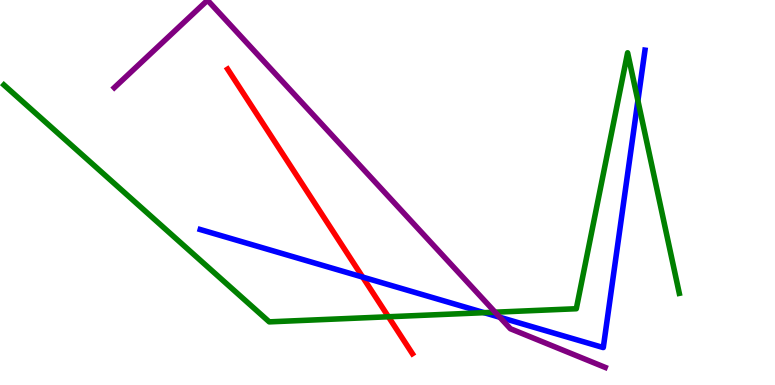[{'lines': ['blue', 'red'], 'intersections': [{'x': 4.68, 'y': 2.8}]}, {'lines': ['green', 'red'], 'intersections': [{'x': 5.01, 'y': 1.77}]}, {'lines': ['purple', 'red'], 'intersections': []}, {'lines': ['blue', 'green'], 'intersections': [{'x': 6.25, 'y': 1.88}, {'x': 8.23, 'y': 7.39}]}, {'lines': ['blue', 'purple'], 'intersections': [{'x': 6.45, 'y': 1.76}]}, {'lines': ['green', 'purple'], 'intersections': [{'x': 6.39, 'y': 1.89}]}]